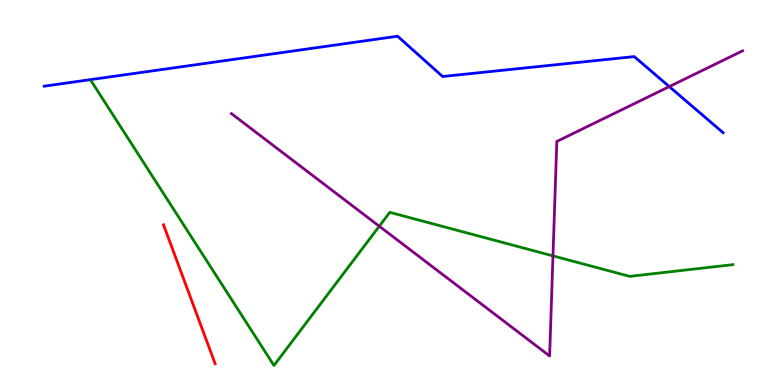[{'lines': ['blue', 'red'], 'intersections': []}, {'lines': ['green', 'red'], 'intersections': []}, {'lines': ['purple', 'red'], 'intersections': []}, {'lines': ['blue', 'green'], 'intersections': []}, {'lines': ['blue', 'purple'], 'intersections': [{'x': 8.64, 'y': 7.75}]}, {'lines': ['green', 'purple'], 'intersections': [{'x': 4.89, 'y': 4.12}, {'x': 7.14, 'y': 3.35}]}]